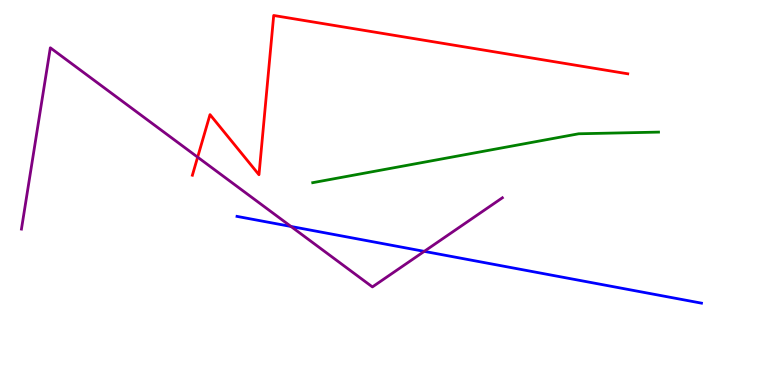[{'lines': ['blue', 'red'], 'intersections': []}, {'lines': ['green', 'red'], 'intersections': []}, {'lines': ['purple', 'red'], 'intersections': [{'x': 2.55, 'y': 5.92}]}, {'lines': ['blue', 'green'], 'intersections': []}, {'lines': ['blue', 'purple'], 'intersections': [{'x': 3.75, 'y': 4.12}, {'x': 5.47, 'y': 3.47}]}, {'lines': ['green', 'purple'], 'intersections': []}]